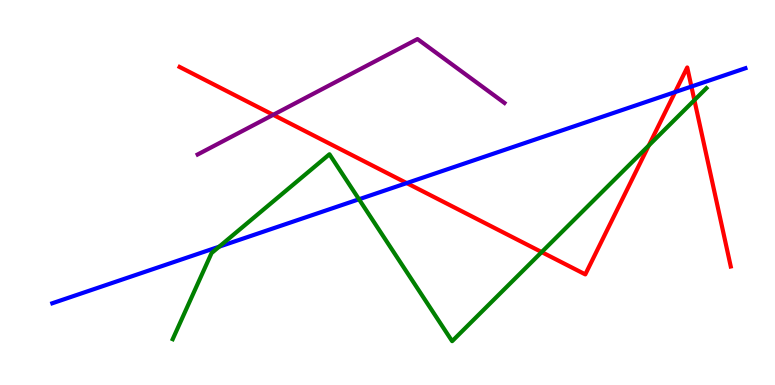[{'lines': ['blue', 'red'], 'intersections': [{'x': 5.25, 'y': 5.24}, {'x': 8.71, 'y': 7.61}, {'x': 8.92, 'y': 7.75}]}, {'lines': ['green', 'red'], 'intersections': [{'x': 6.99, 'y': 3.45}, {'x': 8.37, 'y': 6.22}, {'x': 8.96, 'y': 7.4}]}, {'lines': ['purple', 'red'], 'intersections': [{'x': 3.53, 'y': 7.02}]}, {'lines': ['blue', 'green'], 'intersections': [{'x': 2.83, 'y': 3.59}, {'x': 4.63, 'y': 4.82}]}, {'lines': ['blue', 'purple'], 'intersections': []}, {'lines': ['green', 'purple'], 'intersections': []}]